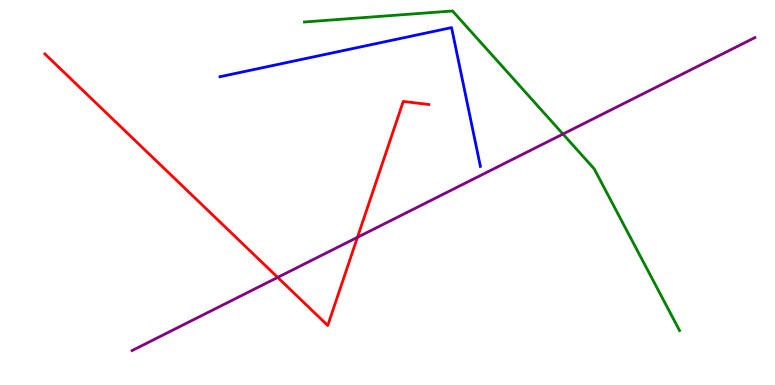[{'lines': ['blue', 'red'], 'intersections': []}, {'lines': ['green', 'red'], 'intersections': []}, {'lines': ['purple', 'red'], 'intersections': [{'x': 3.58, 'y': 2.79}, {'x': 4.61, 'y': 3.84}]}, {'lines': ['blue', 'green'], 'intersections': []}, {'lines': ['blue', 'purple'], 'intersections': []}, {'lines': ['green', 'purple'], 'intersections': [{'x': 7.26, 'y': 6.52}]}]